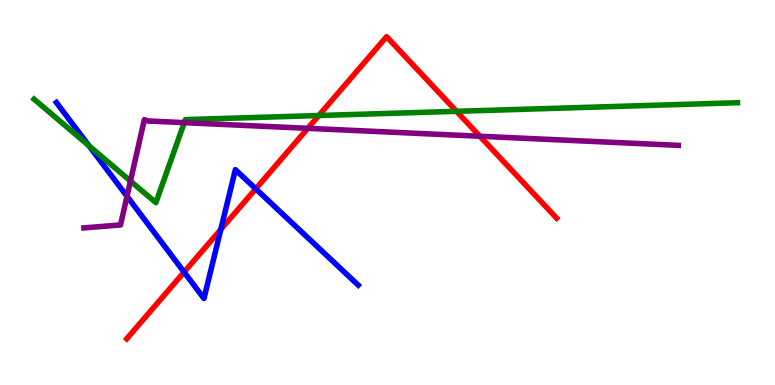[{'lines': ['blue', 'red'], 'intersections': [{'x': 2.38, 'y': 2.93}, {'x': 2.85, 'y': 4.04}, {'x': 3.3, 'y': 5.1}]}, {'lines': ['green', 'red'], 'intersections': [{'x': 4.11, 'y': 7.0}, {'x': 5.89, 'y': 7.11}]}, {'lines': ['purple', 'red'], 'intersections': [{'x': 3.97, 'y': 6.67}, {'x': 6.19, 'y': 6.46}]}, {'lines': ['blue', 'green'], 'intersections': [{'x': 1.15, 'y': 6.21}]}, {'lines': ['blue', 'purple'], 'intersections': [{'x': 1.64, 'y': 4.9}]}, {'lines': ['green', 'purple'], 'intersections': [{'x': 1.68, 'y': 5.3}, {'x': 2.38, 'y': 6.81}]}]